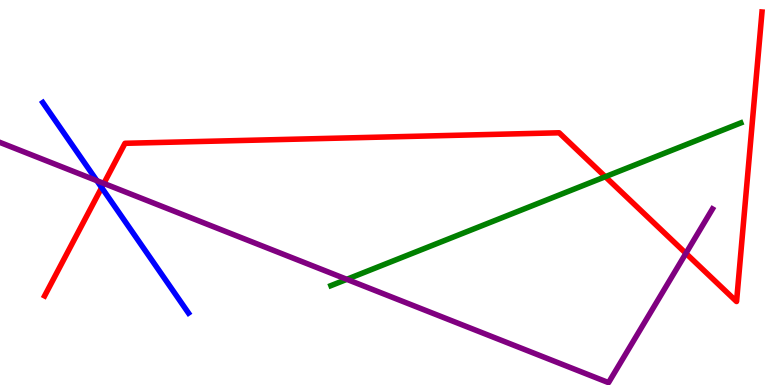[{'lines': ['blue', 'red'], 'intersections': [{'x': 1.31, 'y': 5.13}]}, {'lines': ['green', 'red'], 'intersections': [{'x': 7.81, 'y': 5.41}]}, {'lines': ['purple', 'red'], 'intersections': [{'x': 1.34, 'y': 5.24}, {'x': 8.85, 'y': 3.42}]}, {'lines': ['blue', 'green'], 'intersections': []}, {'lines': ['blue', 'purple'], 'intersections': [{'x': 1.25, 'y': 5.31}]}, {'lines': ['green', 'purple'], 'intersections': [{'x': 4.47, 'y': 2.74}]}]